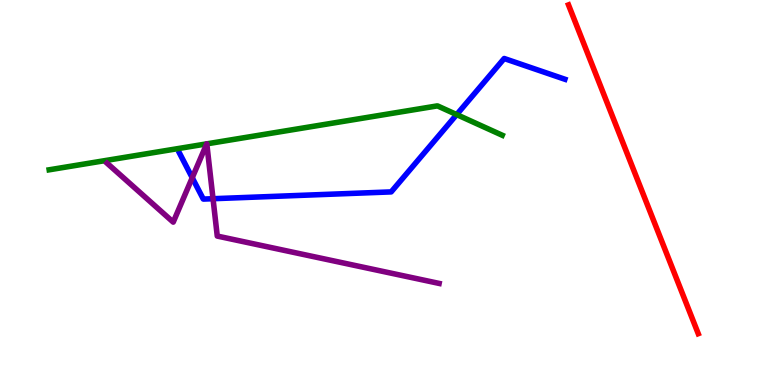[{'lines': ['blue', 'red'], 'intersections': []}, {'lines': ['green', 'red'], 'intersections': []}, {'lines': ['purple', 'red'], 'intersections': []}, {'lines': ['blue', 'green'], 'intersections': [{'x': 5.89, 'y': 7.02}]}, {'lines': ['blue', 'purple'], 'intersections': [{'x': 2.48, 'y': 5.38}, {'x': 2.75, 'y': 4.84}]}, {'lines': ['green', 'purple'], 'intersections': [{'x': 2.67, 'y': 6.26}, {'x': 2.67, 'y': 6.26}]}]